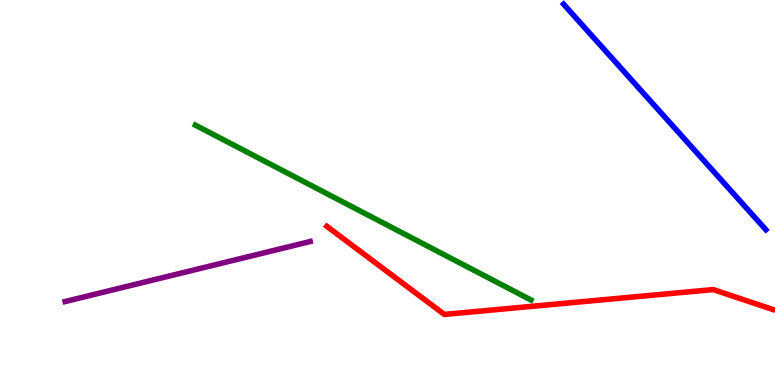[{'lines': ['blue', 'red'], 'intersections': []}, {'lines': ['green', 'red'], 'intersections': []}, {'lines': ['purple', 'red'], 'intersections': []}, {'lines': ['blue', 'green'], 'intersections': []}, {'lines': ['blue', 'purple'], 'intersections': []}, {'lines': ['green', 'purple'], 'intersections': []}]